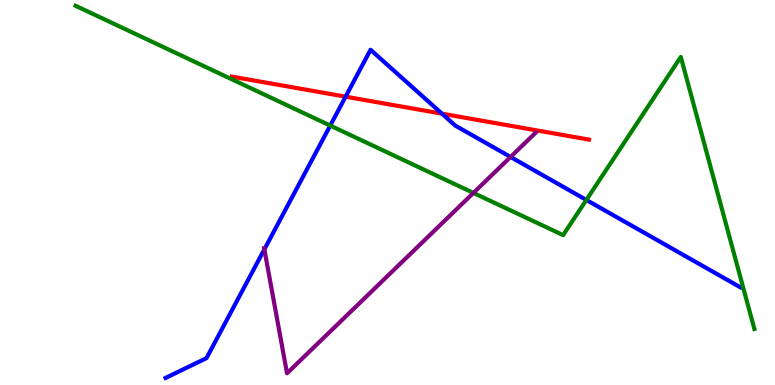[{'lines': ['blue', 'red'], 'intersections': [{'x': 4.46, 'y': 7.49}, {'x': 5.7, 'y': 7.05}]}, {'lines': ['green', 'red'], 'intersections': []}, {'lines': ['purple', 'red'], 'intersections': []}, {'lines': ['blue', 'green'], 'intersections': [{'x': 4.26, 'y': 6.74}, {'x': 7.57, 'y': 4.81}]}, {'lines': ['blue', 'purple'], 'intersections': [{'x': 3.41, 'y': 3.52}, {'x': 6.59, 'y': 5.92}]}, {'lines': ['green', 'purple'], 'intersections': [{'x': 6.11, 'y': 4.99}]}]